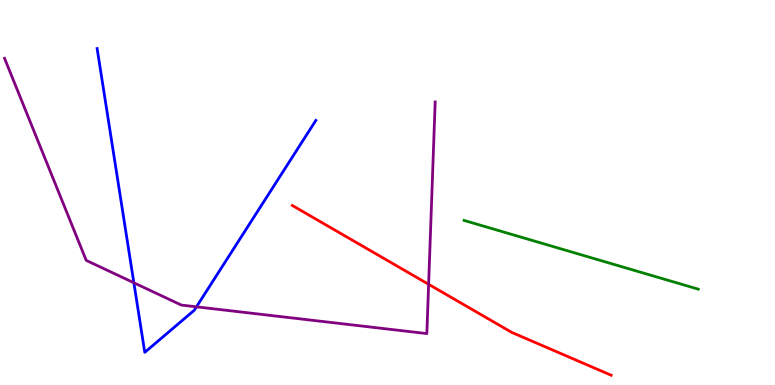[{'lines': ['blue', 'red'], 'intersections': []}, {'lines': ['green', 'red'], 'intersections': []}, {'lines': ['purple', 'red'], 'intersections': [{'x': 5.53, 'y': 2.62}]}, {'lines': ['blue', 'green'], 'intersections': []}, {'lines': ['blue', 'purple'], 'intersections': [{'x': 1.73, 'y': 2.66}, {'x': 2.53, 'y': 2.03}]}, {'lines': ['green', 'purple'], 'intersections': []}]